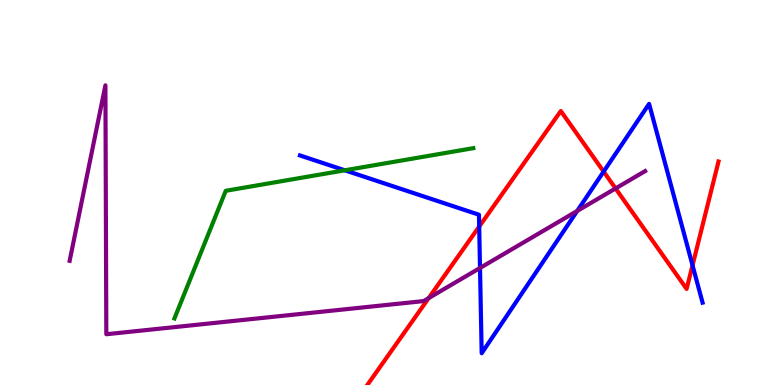[{'lines': ['blue', 'red'], 'intersections': [{'x': 6.18, 'y': 4.12}, {'x': 7.79, 'y': 5.54}, {'x': 8.94, 'y': 3.11}]}, {'lines': ['green', 'red'], 'intersections': []}, {'lines': ['purple', 'red'], 'intersections': [{'x': 5.53, 'y': 2.26}, {'x': 7.94, 'y': 5.11}]}, {'lines': ['blue', 'green'], 'intersections': [{'x': 4.45, 'y': 5.58}]}, {'lines': ['blue', 'purple'], 'intersections': [{'x': 6.19, 'y': 3.04}, {'x': 7.45, 'y': 4.52}]}, {'lines': ['green', 'purple'], 'intersections': []}]